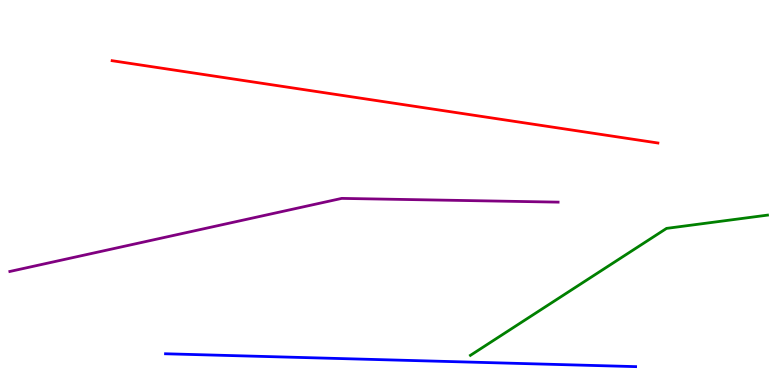[{'lines': ['blue', 'red'], 'intersections': []}, {'lines': ['green', 'red'], 'intersections': []}, {'lines': ['purple', 'red'], 'intersections': []}, {'lines': ['blue', 'green'], 'intersections': []}, {'lines': ['blue', 'purple'], 'intersections': []}, {'lines': ['green', 'purple'], 'intersections': []}]